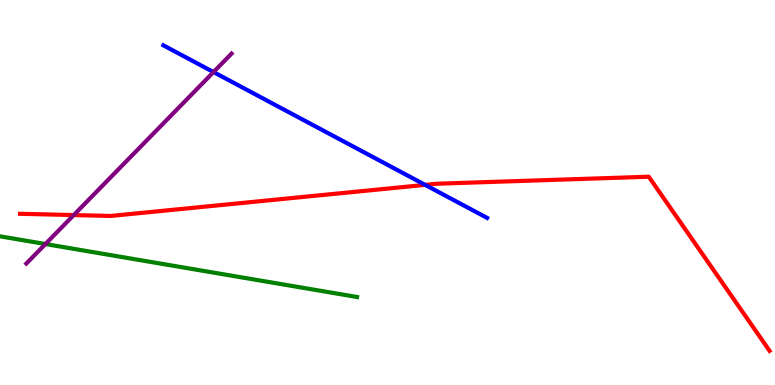[{'lines': ['blue', 'red'], 'intersections': [{'x': 5.49, 'y': 5.2}]}, {'lines': ['green', 'red'], 'intersections': []}, {'lines': ['purple', 'red'], 'intersections': [{'x': 0.952, 'y': 4.41}]}, {'lines': ['blue', 'green'], 'intersections': []}, {'lines': ['blue', 'purple'], 'intersections': [{'x': 2.76, 'y': 8.13}]}, {'lines': ['green', 'purple'], 'intersections': [{'x': 0.586, 'y': 3.66}]}]